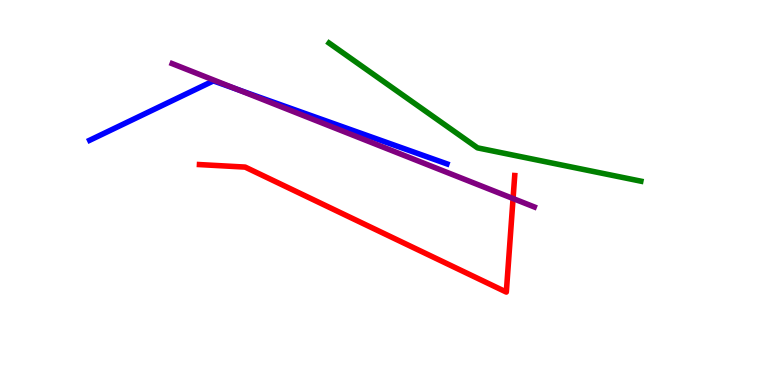[{'lines': ['blue', 'red'], 'intersections': []}, {'lines': ['green', 'red'], 'intersections': []}, {'lines': ['purple', 'red'], 'intersections': [{'x': 6.62, 'y': 4.84}]}, {'lines': ['blue', 'green'], 'intersections': []}, {'lines': ['blue', 'purple'], 'intersections': [{'x': 3.06, 'y': 7.68}]}, {'lines': ['green', 'purple'], 'intersections': []}]